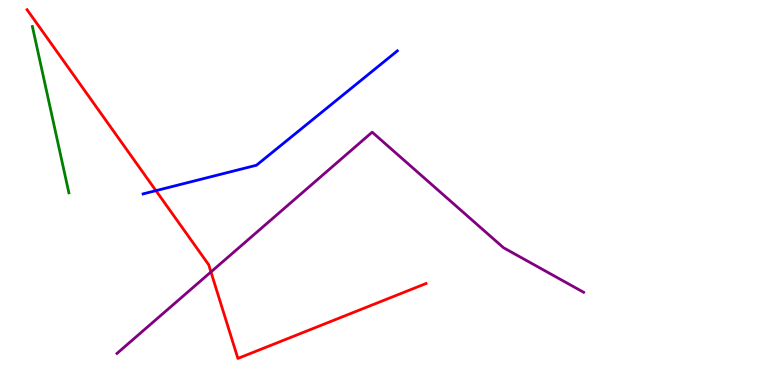[{'lines': ['blue', 'red'], 'intersections': [{'x': 2.01, 'y': 5.05}]}, {'lines': ['green', 'red'], 'intersections': []}, {'lines': ['purple', 'red'], 'intersections': [{'x': 2.72, 'y': 2.94}]}, {'lines': ['blue', 'green'], 'intersections': []}, {'lines': ['blue', 'purple'], 'intersections': []}, {'lines': ['green', 'purple'], 'intersections': []}]